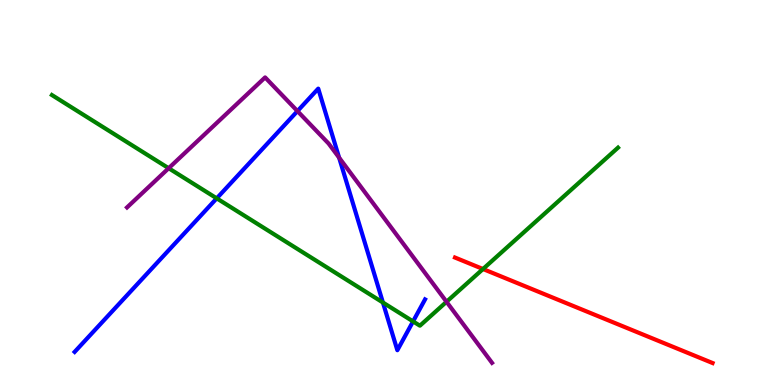[{'lines': ['blue', 'red'], 'intersections': []}, {'lines': ['green', 'red'], 'intersections': [{'x': 6.23, 'y': 3.01}]}, {'lines': ['purple', 'red'], 'intersections': []}, {'lines': ['blue', 'green'], 'intersections': [{'x': 2.8, 'y': 4.85}, {'x': 4.94, 'y': 2.14}, {'x': 5.33, 'y': 1.65}]}, {'lines': ['blue', 'purple'], 'intersections': [{'x': 3.84, 'y': 7.11}, {'x': 4.38, 'y': 5.91}]}, {'lines': ['green', 'purple'], 'intersections': [{'x': 2.18, 'y': 5.63}, {'x': 5.76, 'y': 2.16}]}]